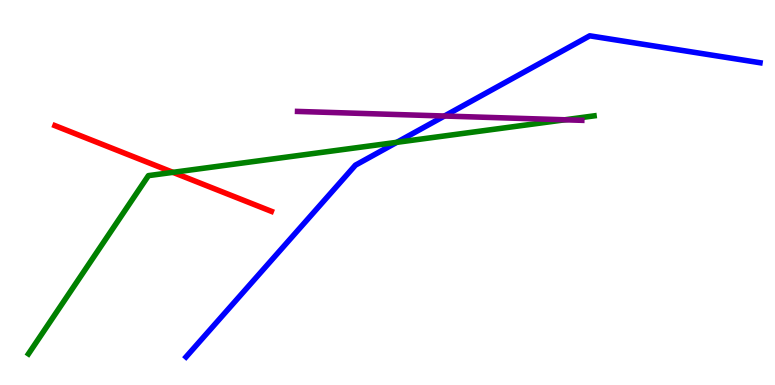[{'lines': ['blue', 'red'], 'intersections': []}, {'lines': ['green', 'red'], 'intersections': [{'x': 2.23, 'y': 5.52}]}, {'lines': ['purple', 'red'], 'intersections': []}, {'lines': ['blue', 'green'], 'intersections': [{'x': 5.12, 'y': 6.3}]}, {'lines': ['blue', 'purple'], 'intersections': [{'x': 5.73, 'y': 6.99}]}, {'lines': ['green', 'purple'], 'intersections': [{'x': 7.29, 'y': 6.89}]}]